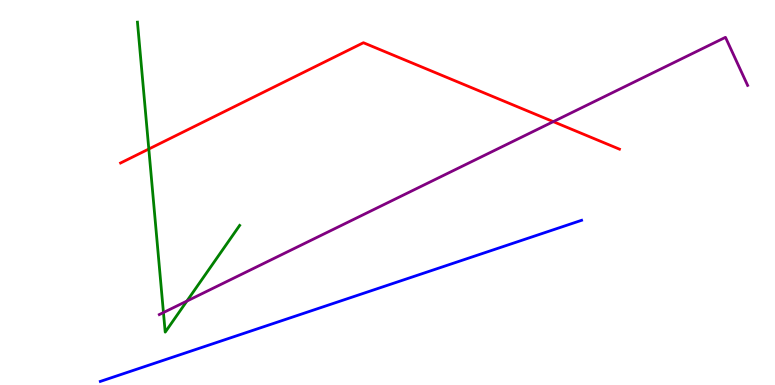[{'lines': ['blue', 'red'], 'intersections': []}, {'lines': ['green', 'red'], 'intersections': [{'x': 1.92, 'y': 6.13}]}, {'lines': ['purple', 'red'], 'intersections': [{'x': 7.14, 'y': 6.84}]}, {'lines': ['blue', 'green'], 'intersections': []}, {'lines': ['blue', 'purple'], 'intersections': []}, {'lines': ['green', 'purple'], 'intersections': [{'x': 2.11, 'y': 1.88}, {'x': 2.41, 'y': 2.18}]}]